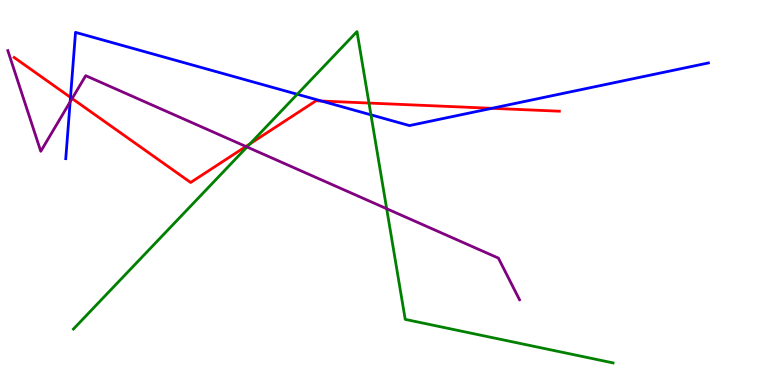[{'lines': ['blue', 'red'], 'intersections': [{'x': 0.91, 'y': 7.47}, {'x': 4.15, 'y': 7.38}, {'x': 6.35, 'y': 7.19}]}, {'lines': ['green', 'red'], 'intersections': [{'x': 3.23, 'y': 6.27}, {'x': 4.76, 'y': 7.32}]}, {'lines': ['purple', 'red'], 'intersections': [{'x': 0.931, 'y': 7.44}, {'x': 3.17, 'y': 6.2}]}, {'lines': ['blue', 'green'], 'intersections': [{'x': 3.84, 'y': 7.55}, {'x': 4.79, 'y': 7.02}]}, {'lines': ['blue', 'purple'], 'intersections': [{'x': 0.905, 'y': 7.35}]}, {'lines': ['green', 'purple'], 'intersections': [{'x': 3.19, 'y': 6.18}, {'x': 4.99, 'y': 4.58}]}]